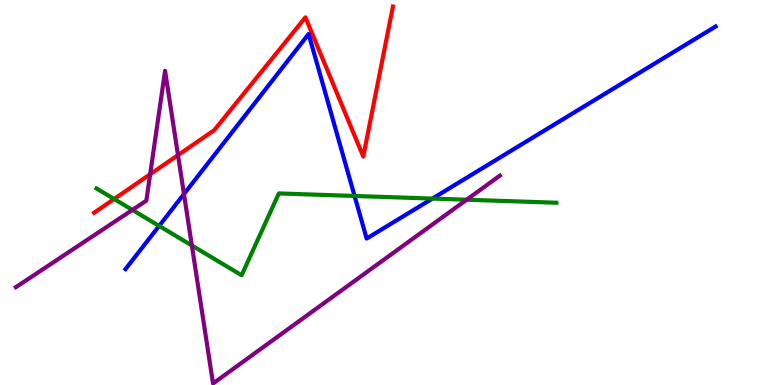[{'lines': ['blue', 'red'], 'intersections': []}, {'lines': ['green', 'red'], 'intersections': [{'x': 1.47, 'y': 4.83}]}, {'lines': ['purple', 'red'], 'intersections': [{'x': 1.94, 'y': 5.47}, {'x': 2.3, 'y': 5.97}]}, {'lines': ['blue', 'green'], 'intersections': [{'x': 2.05, 'y': 4.13}, {'x': 4.57, 'y': 4.91}, {'x': 5.58, 'y': 4.84}]}, {'lines': ['blue', 'purple'], 'intersections': [{'x': 2.37, 'y': 4.96}]}, {'lines': ['green', 'purple'], 'intersections': [{'x': 1.71, 'y': 4.55}, {'x': 2.48, 'y': 3.62}, {'x': 6.02, 'y': 4.81}]}]